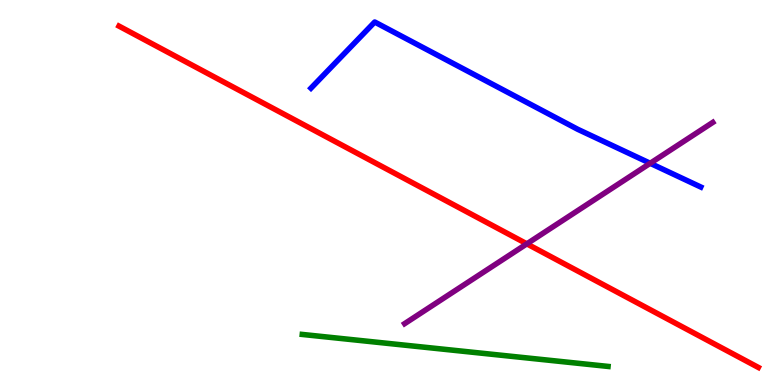[{'lines': ['blue', 'red'], 'intersections': []}, {'lines': ['green', 'red'], 'intersections': []}, {'lines': ['purple', 'red'], 'intersections': [{'x': 6.8, 'y': 3.67}]}, {'lines': ['blue', 'green'], 'intersections': []}, {'lines': ['blue', 'purple'], 'intersections': [{'x': 8.39, 'y': 5.76}]}, {'lines': ['green', 'purple'], 'intersections': []}]